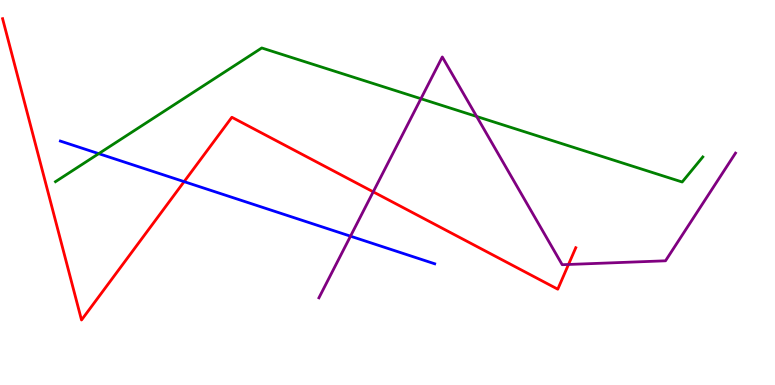[{'lines': ['blue', 'red'], 'intersections': [{'x': 2.38, 'y': 5.28}]}, {'lines': ['green', 'red'], 'intersections': []}, {'lines': ['purple', 'red'], 'intersections': [{'x': 4.82, 'y': 5.02}, {'x': 7.34, 'y': 3.13}]}, {'lines': ['blue', 'green'], 'intersections': [{'x': 1.27, 'y': 6.01}]}, {'lines': ['blue', 'purple'], 'intersections': [{'x': 4.52, 'y': 3.87}]}, {'lines': ['green', 'purple'], 'intersections': [{'x': 5.43, 'y': 7.44}, {'x': 6.15, 'y': 6.97}]}]